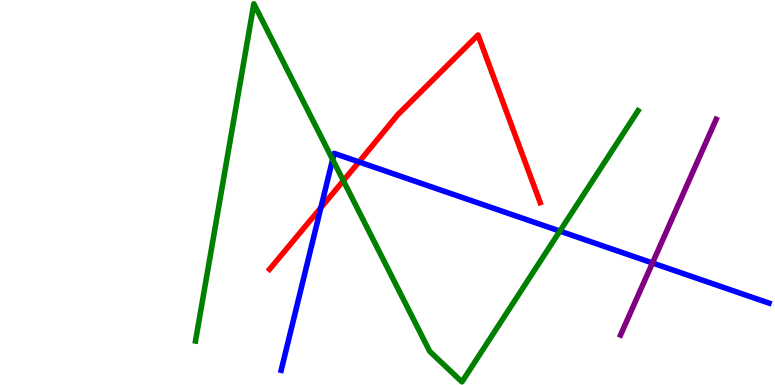[{'lines': ['blue', 'red'], 'intersections': [{'x': 4.14, 'y': 4.61}, {'x': 4.63, 'y': 5.79}]}, {'lines': ['green', 'red'], 'intersections': [{'x': 4.43, 'y': 5.31}]}, {'lines': ['purple', 'red'], 'intersections': []}, {'lines': ['blue', 'green'], 'intersections': [{'x': 4.29, 'y': 5.86}, {'x': 7.22, 'y': 4.0}]}, {'lines': ['blue', 'purple'], 'intersections': [{'x': 8.42, 'y': 3.17}]}, {'lines': ['green', 'purple'], 'intersections': []}]